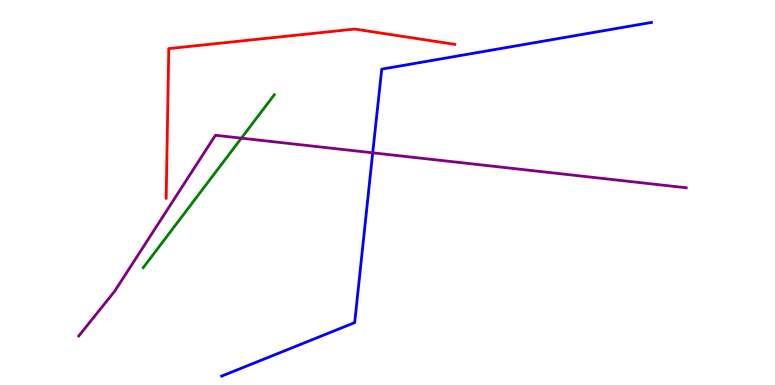[{'lines': ['blue', 'red'], 'intersections': []}, {'lines': ['green', 'red'], 'intersections': []}, {'lines': ['purple', 'red'], 'intersections': []}, {'lines': ['blue', 'green'], 'intersections': []}, {'lines': ['blue', 'purple'], 'intersections': [{'x': 4.81, 'y': 6.03}]}, {'lines': ['green', 'purple'], 'intersections': [{'x': 3.11, 'y': 6.41}]}]